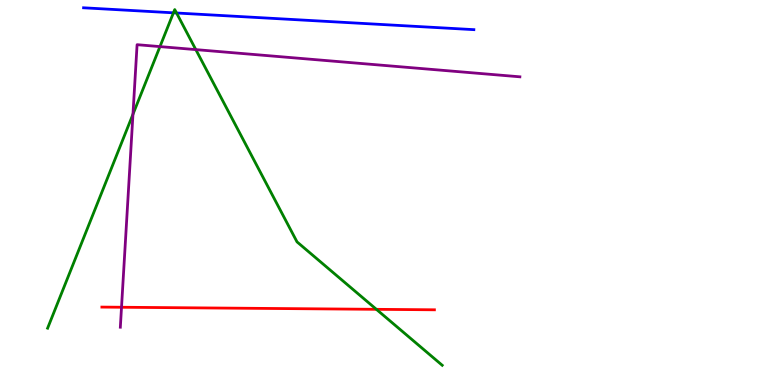[{'lines': ['blue', 'red'], 'intersections': []}, {'lines': ['green', 'red'], 'intersections': [{'x': 4.86, 'y': 1.97}]}, {'lines': ['purple', 'red'], 'intersections': [{'x': 1.57, 'y': 2.02}]}, {'lines': ['blue', 'green'], 'intersections': [{'x': 2.24, 'y': 9.67}, {'x': 2.28, 'y': 9.66}]}, {'lines': ['blue', 'purple'], 'intersections': []}, {'lines': ['green', 'purple'], 'intersections': [{'x': 1.72, 'y': 7.03}, {'x': 2.06, 'y': 8.79}, {'x': 2.53, 'y': 8.71}]}]